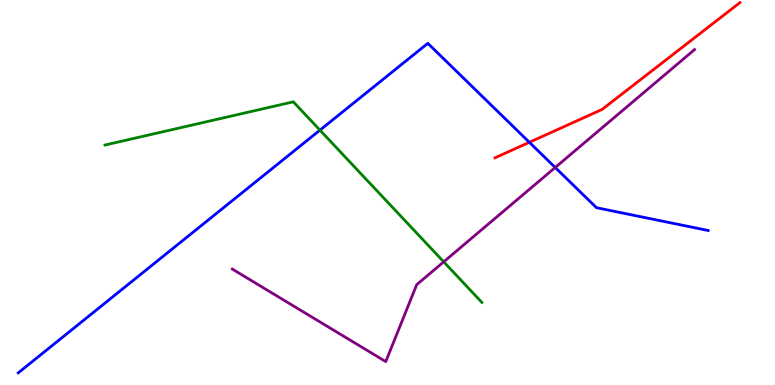[{'lines': ['blue', 'red'], 'intersections': [{'x': 6.83, 'y': 6.3}]}, {'lines': ['green', 'red'], 'intersections': []}, {'lines': ['purple', 'red'], 'intersections': []}, {'lines': ['blue', 'green'], 'intersections': [{'x': 4.13, 'y': 6.62}]}, {'lines': ['blue', 'purple'], 'intersections': [{'x': 7.16, 'y': 5.65}]}, {'lines': ['green', 'purple'], 'intersections': [{'x': 5.73, 'y': 3.2}]}]